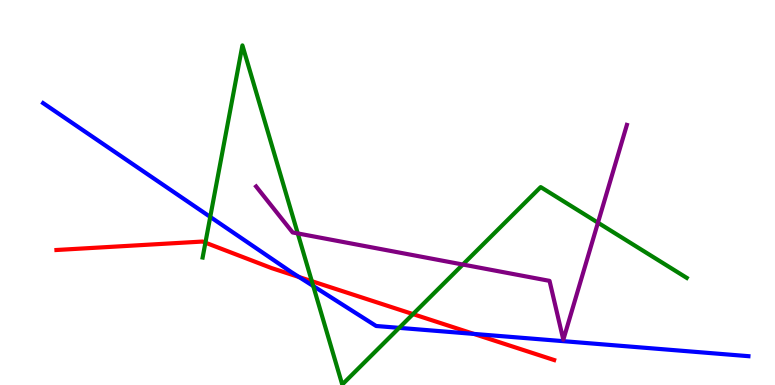[{'lines': ['blue', 'red'], 'intersections': [{'x': 3.86, 'y': 2.8}, {'x': 6.11, 'y': 1.33}]}, {'lines': ['green', 'red'], 'intersections': [{'x': 2.65, 'y': 3.7}, {'x': 4.02, 'y': 2.7}, {'x': 5.33, 'y': 1.84}]}, {'lines': ['purple', 'red'], 'intersections': []}, {'lines': ['blue', 'green'], 'intersections': [{'x': 2.71, 'y': 4.37}, {'x': 4.04, 'y': 2.57}, {'x': 5.15, 'y': 1.48}]}, {'lines': ['blue', 'purple'], 'intersections': []}, {'lines': ['green', 'purple'], 'intersections': [{'x': 3.84, 'y': 3.94}, {'x': 5.97, 'y': 3.13}, {'x': 7.72, 'y': 4.22}]}]